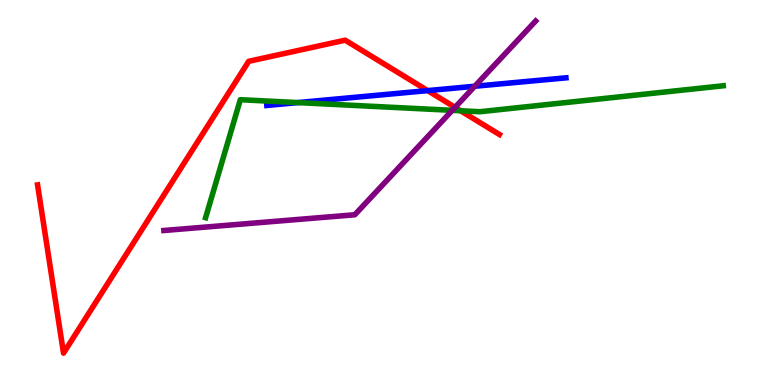[{'lines': ['blue', 'red'], 'intersections': [{'x': 5.52, 'y': 7.65}]}, {'lines': ['green', 'red'], 'intersections': [{'x': 5.94, 'y': 7.12}]}, {'lines': ['purple', 'red'], 'intersections': [{'x': 5.87, 'y': 7.21}]}, {'lines': ['blue', 'green'], 'intersections': [{'x': 3.84, 'y': 7.34}]}, {'lines': ['blue', 'purple'], 'intersections': [{'x': 6.13, 'y': 7.76}]}, {'lines': ['green', 'purple'], 'intersections': [{'x': 5.84, 'y': 7.13}]}]